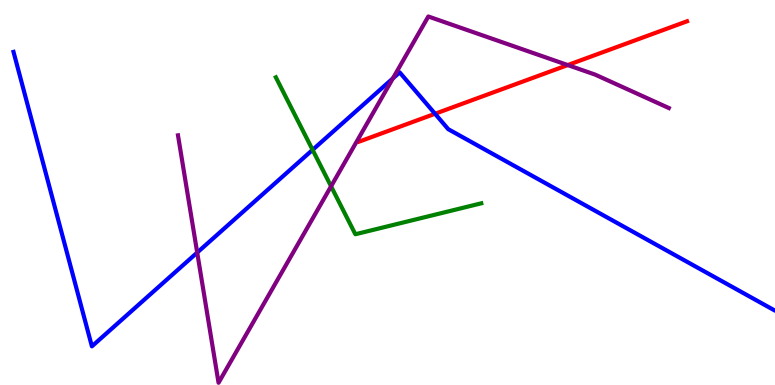[{'lines': ['blue', 'red'], 'intersections': [{'x': 5.61, 'y': 7.05}]}, {'lines': ['green', 'red'], 'intersections': []}, {'lines': ['purple', 'red'], 'intersections': [{'x': 7.33, 'y': 8.31}]}, {'lines': ['blue', 'green'], 'intersections': [{'x': 4.03, 'y': 6.11}]}, {'lines': ['blue', 'purple'], 'intersections': [{'x': 2.54, 'y': 3.44}, {'x': 5.07, 'y': 7.96}]}, {'lines': ['green', 'purple'], 'intersections': [{'x': 4.27, 'y': 5.16}]}]